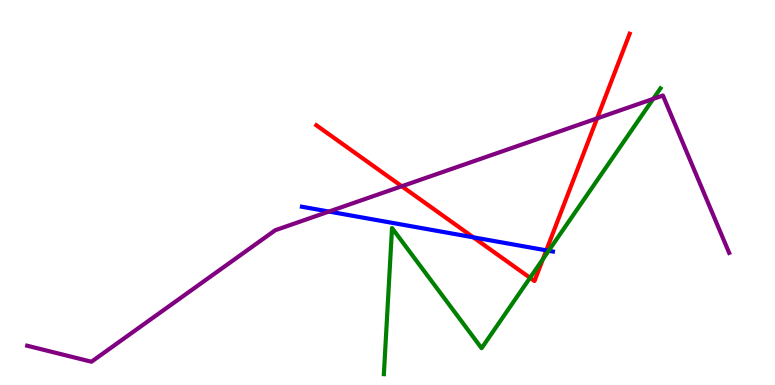[{'lines': ['blue', 'red'], 'intersections': [{'x': 6.11, 'y': 3.84}, {'x': 7.05, 'y': 3.5}]}, {'lines': ['green', 'red'], 'intersections': [{'x': 6.84, 'y': 2.78}, {'x': 7.01, 'y': 3.27}]}, {'lines': ['purple', 'red'], 'intersections': [{'x': 5.18, 'y': 5.16}, {'x': 7.7, 'y': 6.93}]}, {'lines': ['blue', 'green'], 'intersections': [{'x': 7.08, 'y': 3.49}]}, {'lines': ['blue', 'purple'], 'intersections': [{'x': 4.24, 'y': 4.5}]}, {'lines': ['green', 'purple'], 'intersections': [{'x': 8.43, 'y': 7.43}]}]